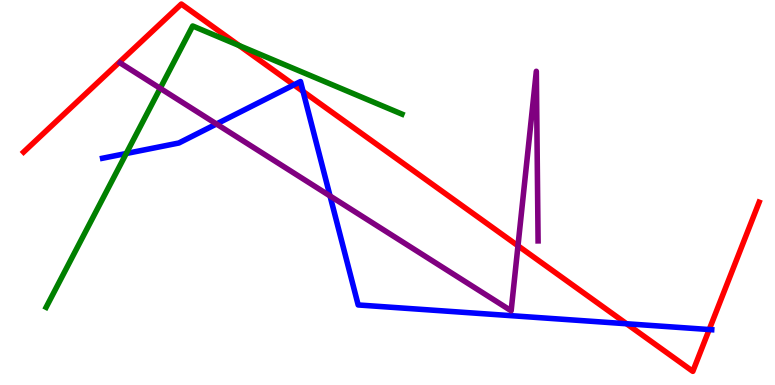[{'lines': ['blue', 'red'], 'intersections': [{'x': 3.79, 'y': 7.8}, {'x': 3.91, 'y': 7.62}, {'x': 8.08, 'y': 1.59}, {'x': 9.15, 'y': 1.44}]}, {'lines': ['green', 'red'], 'intersections': [{'x': 3.09, 'y': 8.82}]}, {'lines': ['purple', 'red'], 'intersections': [{'x': 6.68, 'y': 3.62}]}, {'lines': ['blue', 'green'], 'intersections': [{'x': 1.63, 'y': 6.01}]}, {'lines': ['blue', 'purple'], 'intersections': [{'x': 2.79, 'y': 6.78}, {'x': 4.26, 'y': 4.91}]}, {'lines': ['green', 'purple'], 'intersections': [{'x': 2.07, 'y': 7.71}]}]